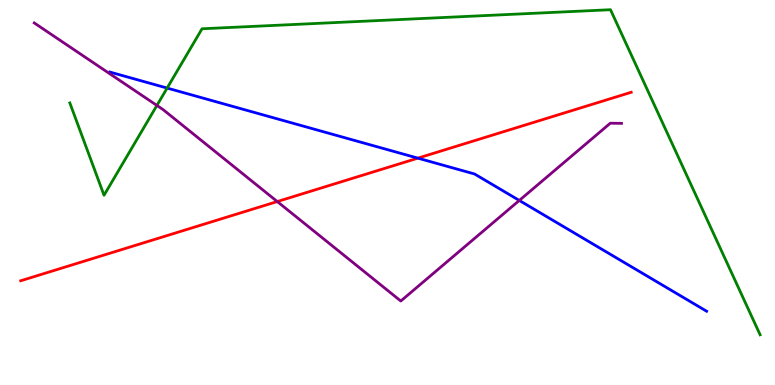[{'lines': ['blue', 'red'], 'intersections': [{'x': 5.39, 'y': 5.89}]}, {'lines': ['green', 'red'], 'intersections': []}, {'lines': ['purple', 'red'], 'intersections': [{'x': 3.58, 'y': 4.76}]}, {'lines': ['blue', 'green'], 'intersections': [{'x': 2.16, 'y': 7.71}]}, {'lines': ['blue', 'purple'], 'intersections': [{'x': 6.7, 'y': 4.79}]}, {'lines': ['green', 'purple'], 'intersections': [{'x': 2.02, 'y': 7.26}]}]